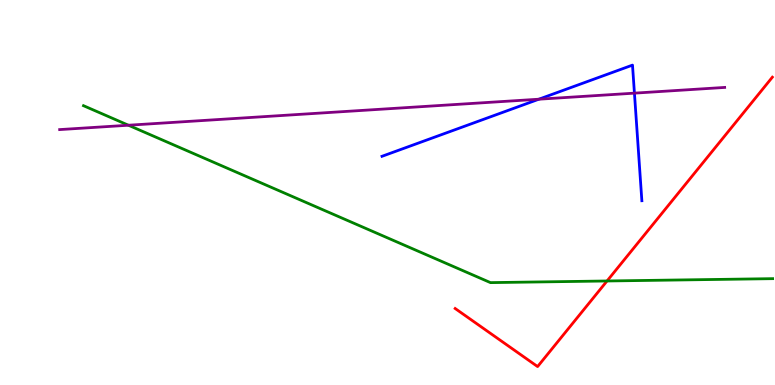[{'lines': ['blue', 'red'], 'intersections': []}, {'lines': ['green', 'red'], 'intersections': [{'x': 7.83, 'y': 2.7}]}, {'lines': ['purple', 'red'], 'intersections': []}, {'lines': ['blue', 'green'], 'intersections': []}, {'lines': ['blue', 'purple'], 'intersections': [{'x': 6.95, 'y': 7.42}, {'x': 8.19, 'y': 7.58}]}, {'lines': ['green', 'purple'], 'intersections': [{'x': 1.66, 'y': 6.75}]}]